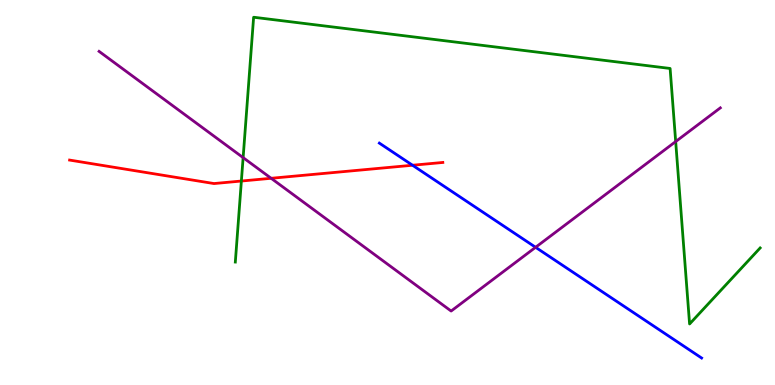[{'lines': ['blue', 'red'], 'intersections': [{'x': 5.32, 'y': 5.71}]}, {'lines': ['green', 'red'], 'intersections': [{'x': 3.11, 'y': 5.3}]}, {'lines': ['purple', 'red'], 'intersections': [{'x': 3.5, 'y': 5.37}]}, {'lines': ['blue', 'green'], 'intersections': []}, {'lines': ['blue', 'purple'], 'intersections': [{'x': 6.91, 'y': 3.58}]}, {'lines': ['green', 'purple'], 'intersections': [{'x': 3.14, 'y': 5.91}, {'x': 8.72, 'y': 6.32}]}]